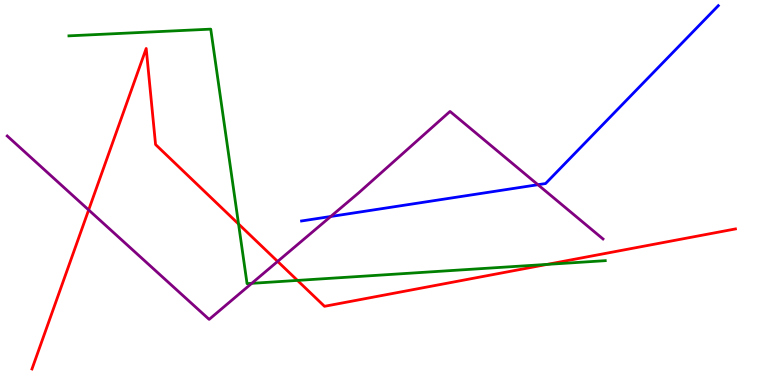[{'lines': ['blue', 'red'], 'intersections': []}, {'lines': ['green', 'red'], 'intersections': [{'x': 3.08, 'y': 4.18}, {'x': 3.84, 'y': 2.72}, {'x': 7.06, 'y': 3.13}]}, {'lines': ['purple', 'red'], 'intersections': [{'x': 1.14, 'y': 4.55}, {'x': 3.58, 'y': 3.21}]}, {'lines': ['blue', 'green'], 'intersections': []}, {'lines': ['blue', 'purple'], 'intersections': [{'x': 4.27, 'y': 4.38}, {'x': 6.94, 'y': 5.2}]}, {'lines': ['green', 'purple'], 'intersections': [{'x': 3.25, 'y': 2.64}]}]